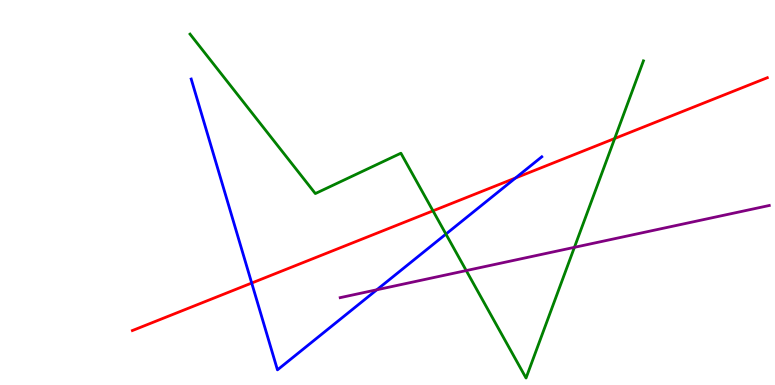[{'lines': ['blue', 'red'], 'intersections': [{'x': 3.25, 'y': 2.65}, {'x': 6.65, 'y': 5.38}]}, {'lines': ['green', 'red'], 'intersections': [{'x': 5.59, 'y': 4.52}, {'x': 7.93, 'y': 6.4}]}, {'lines': ['purple', 'red'], 'intersections': []}, {'lines': ['blue', 'green'], 'intersections': [{'x': 5.75, 'y': 3.92}]}, {'lines': ['blue', 'purple'], 'intersections': [{'x': 4.86, 'y': 2.47}]}, {'lines': ['green', 'purple'], 'intersections': [{'x': 6.02, 'y': 2.97}, {'x': 7.41, 'y': 3.58}]}]